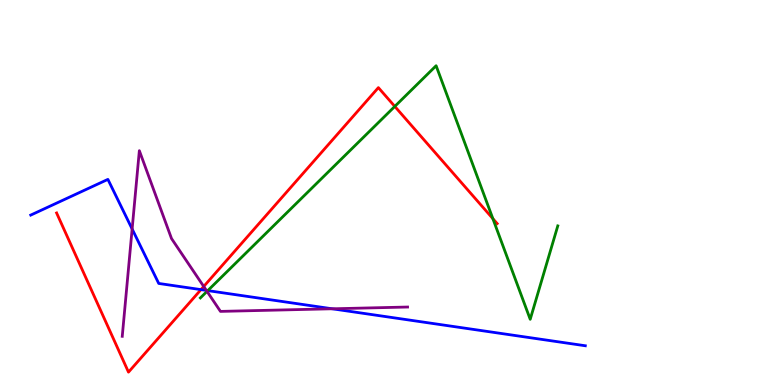[{'lines': ['blue', 'red'], 'intersections': [{'x': 2.59, 'y': 2.48}]}, {'lines': ['green', 'red'], 'intersections': [{'x': 5.09, 'y': 7.24}, {'x': 6.36, 'y': 4.32}]}, {'lines': ['purple', 'red'], 'intersections': [{'x': 2.63, 'y': 2.56}]}, {'lines': ['blue', 'green'], 'intersections': [{'x': 2.68, 'y': 2.45}]}, {'lines': ['blue', 'purple'], 'intersections': [{'x': 1.7, 'y': 4.05}, {'x': 2.66, 'y': 2.46}, {'x': 4.29, 'y': 1.98}]}, {'lines': ['green', 'purple'], 'intersections': [{'x': 2.67, 'y': 2.43}]}]